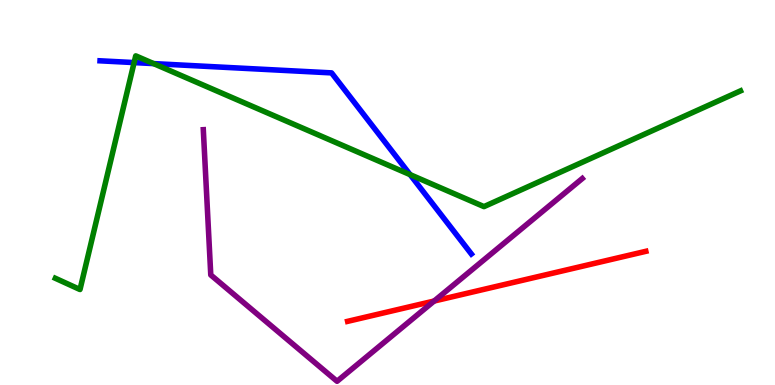[{'lines': ['blue', 'red'], 'intersections': []}, {'lines': ['green', 'red'], 'intersections': []}, {'lines': ['purple', 'red'], 'intersections': [{'x': 5.6, 'y': 2.18}]}, {'lines': ['blue', 'green'], 'intersections': [{'x': 1.73, 'y': 8.37}, {'x': 1.98, 'y': 8.35}, {'x': 5.29, 'y': 5.46}]}, {'lines': ['blue', 'purple'], 'intersections': []}, {'lines': ['green', 'purple'], 'intersections': []}]